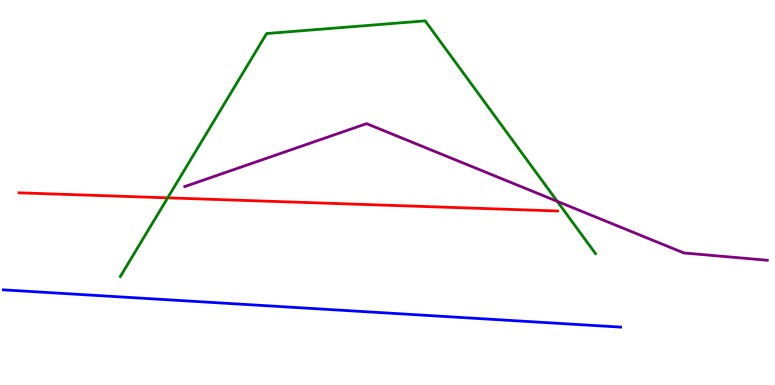[{'lines': ['blue', 'red'], 'intersections': []}, {'lines': ['green', 'red'], 'intersections': [{'x': 2.16, 'y': 4.86}]}, {'lines': ['purple', 'red'], 'intersections': []}, {'lines': ['blue', 'green'], 'intersections': []}, {'lines': ['blue', 'purple'], 'intersections': []}, {'lines': ['green', 'purple'], 'intersections': [{'x': 7.19, 'y': 4.77}]}]